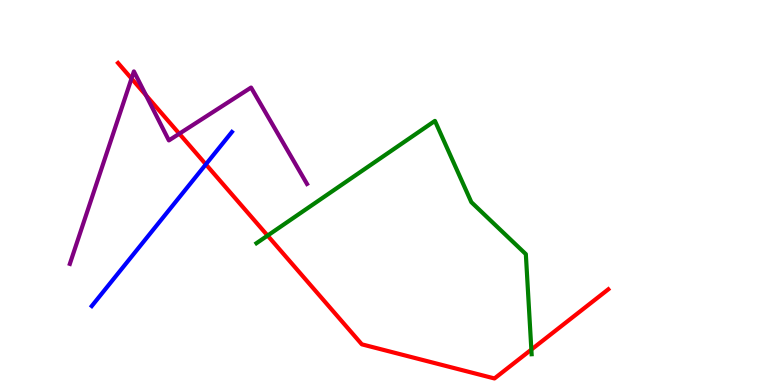[{'lines': ['blue', 'red'], 'intersections': [{'x': 2.66, 'y': 5.73}]}, {'lines': ['green', 'red'], 'intersections': [{'x': 3.45, 'y': 3.88}, {'x': 6.86, 'y': 0.92}]}, {'lines': ['purple', 'red'], 'intersections': [{'x': 1.7, 'y': 7.96}, {'x': 1.88, 'y': 7.53}, {'x': 2.31, 'y': 6.53}]}, {'lines': ['blue', 'green'], 'intersections': []}, {'lines': ['blue', 'purple'], 'intersections': []}, {'lines': ['green', 'purple'], 'intersections': []}]